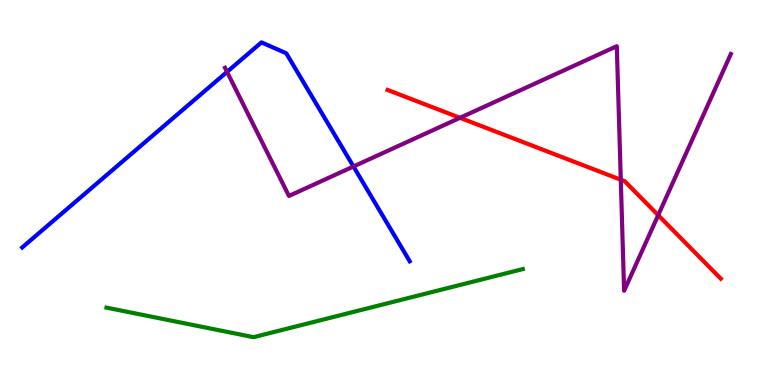[{'lines': ['blue', 'red'], 'intersections': []}, {'lines': ['green', 'red'], 'intersections': []}, {'lines': ['purple', 'red'], 'intersections': [{'x': 5.94, 'y': 6.94}, {'x': 8.01, 'y': 5.33}, {'x': 8.49, 'y': 4.41}]}, {'lines': ['blue', 'green'], 'intersections': []}, {'lines': ['blue', 'purple'], 'intersections': [{'x': 2.93, 'y': 8.13}, {'x': 4.56, 'y': 5.68}]}, {'lines': ['green', 'purple'], 'intersections': []}]